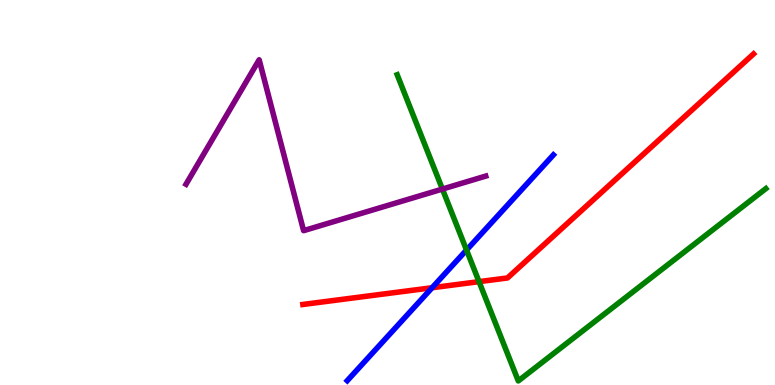[{'lines': ['blue', 'red'], 'intersections': [{'x': 5.58, 'y': 2.53}]}, {'lines': ['green', 'red'], 'intersections': [{'x': 6.18, 'y': 2.68}]}, {'lines': ['purple', 'red'], 'intersections': []}, {'lines': ['blue', 'green'], 'intersections': [{'x': 6.02, 'y': 3.51}]}, {'lines': ['blue', 'purple'], 'intersections': []}, {'lines': ['green', 'purple'], 'intersections': [{'x': 5.71, 'y': 5.09}]}]